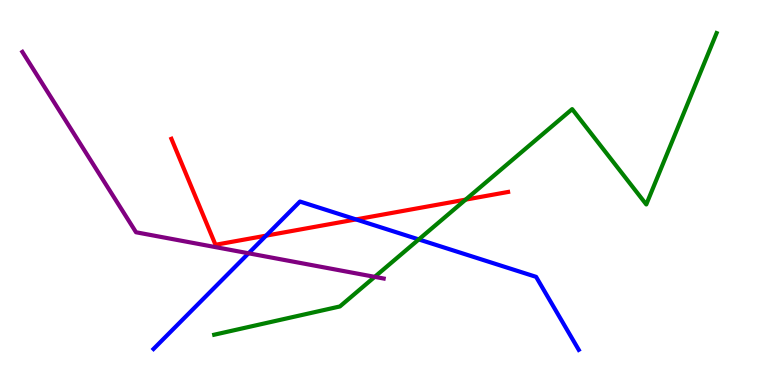[{'lines': ['blue', 'red'], 'intersections': [{'x': 3.43, 'y': 3.88}, {'x': 4.59, 'y': 4.3}]}, {'lines': ['green', 'red'], 'intersections': [{'x': 6.01, 'y': 4.81}]}, {'lines': ['purple', 'red'], 'intersections': []}, {'lines': ['blue', 'green'], 'intersections': [{'x': 5.4, 'y': 3.78}]}, {'lines': ['blue', 'purple'], 'intersections': [{'x': 3.21, 'y': 3.42}]}, {'lines': ['green', 'purple'], 'intersections': [{'x': 4.84, 'y': 2.81}]}]